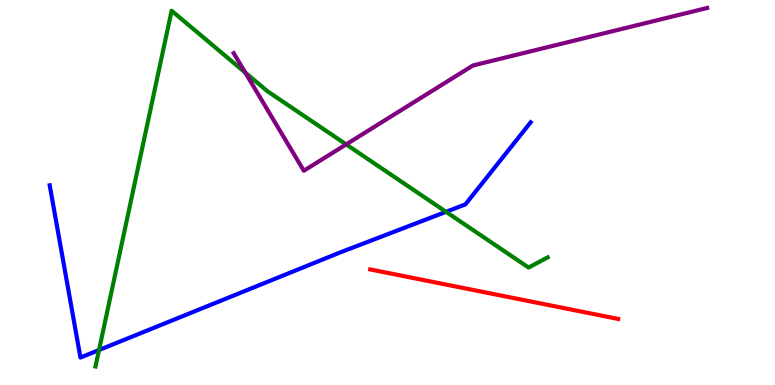[{'lines': ['blue', 'red'], 'intersections': []}, {'lines': ['green', 'red'], 'intersections': []}, {'lines': ['purple', 'red'], 'intersections': []}, {'lines': ['blue', 'green'], 'intersections': [{'x': 1.28, 'y': 0.908}, {'x': 5.76, 'y': 4.5}]}, {'lines': ['blue', 'purple'], 'intersections': []}, {'lines': ['green', 'purple'], 'intersections': [{'x': 3.16, 'y': 8.11}, {'x': 4.47, 'y': 6.25}]}]